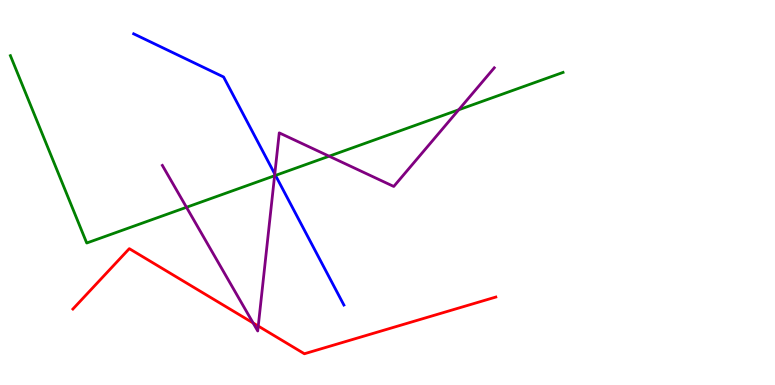[{'lines': ['blue', 'red'], 'intersections': []}, {'lines': ['green', 'red'], 'intersections': []}, {'lines': ['purple', 'red'], 'intersections': [{'x': 3.27, 'y': 1.61}, {'x': 3.33, 'y': 1.53}]}, {'lines': ['blue', 'green'], 'intersections': [{'x': 3.55, 'y': 5.44}]}, {'lines': ['blue', 'purple'], 'intersections': [{'x': 3.55, 'y': 5.48}]}, {'lines': ['green', 'purple'], 'intersections': [{'x': 2.41, 'y': 4.62}, {'x': 3.54, 'y': 5.44}, {'x': 4.25, 'y': 5.94}, {'x': 5.92, 'y': 7.15}]}]